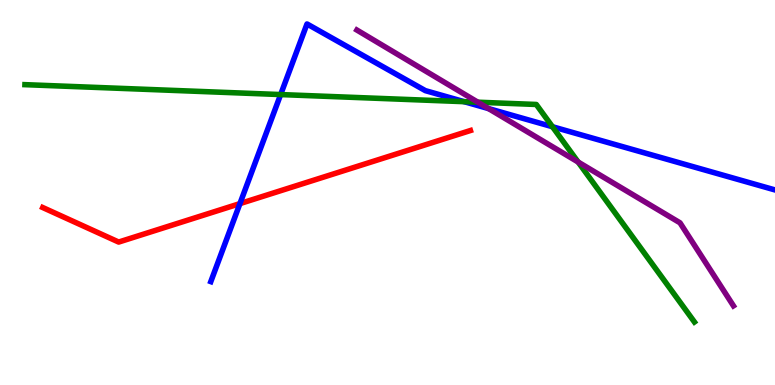[{'lines': ['blue', 'red'], 'intersections': [{'x': 3.1, 'y': 4.71}]}, {'lines': ['green', 'red'], 'intersections': []}, {'lines': ['purple', 'red'], 'intersections': []}, {'lines': ['blue', 'green'], 'intersections': [{'x': 3.62, 'y': 7.54}, {'x': 5.99, 'y': 7.36}, {'x': 7.13, 'y': 6.71}]}, {'lines': ['blue', 'purple'], 'intersections': [{'x': 6.3, 'y': 7.18}]}, {'lines': ['green', 'purple'], 'intersections': [{'x': 6.17, 'y': 7.35}, {'x': 7.46, 'y': 5.79}]}]